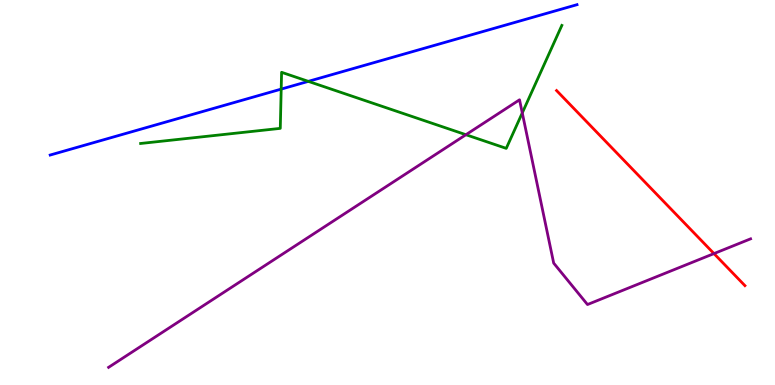[{'lines': ['blue', 'red'], 'intersections': []}, {'lines': ['green', 'red'], 'intersections': []}, {'lines': ['purple', 'red'], 'intersections': [{'x': 9.21, 'y': 3.41}]}, {'lines': ['blue', 'green'], 'intersections': [{'x': 3.63, 'y': 7.69}, {'x': 3.98, 'y': 7.89}]}, {'lines': ['blue', 'purple'], 'intersections': []}, {'lines': ['green', 'purple'], 'intersections': [{'x': 6.01, 'y': 6.5}, {'x': 6.74, 'y': 7.07}]}]